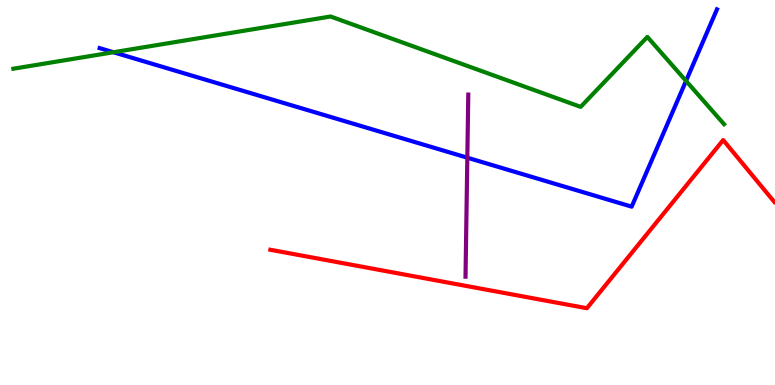[{'lines': ['blue', 'red'], 'intersections': []}, {'lines': ['green', 'red'], 'intersections': []}, {'lines': ['purple', 'red'], 'intersections': []}, {'lines': ['blue', 'green'], 'intersections': [{'x': 1.46, 'y': 8.64}, {'x': 8.85, 'y': 7.9}]}, {'lines': ['blue', 'purple'], 'intersections': [{'x': 6.03, 'y': 5.9}]}, {'lines': ['green', 'purple'], 'intersections': []}]